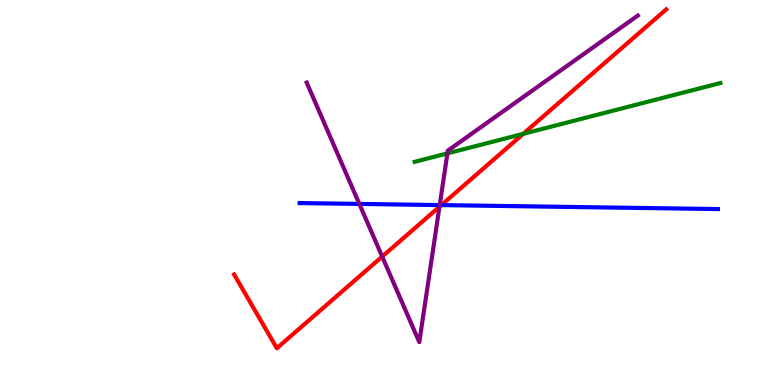[{'lines': ['blue', 'red'], 'intersections': [{'x': 5.69, 'y': 4.67}]}, {'lines': ['green', 'red'], 'intersections': [{'x': 6.75, 'y': 6.52}]}, {'lines': ['purple', 'red'], 'intersections': [{'x': 4.93, 'y': 3.34}, {'x': 5.67, 'y': 4.63}]}, {'lines': ['blue', 'green'], 'intersections': []}, {'lines': ['blue', 'purple'], 'intersections': [{'x': 4.64, 'y': 4.7}, {'x': 5.67, 'y': 4.67}]}, {'lines': ['green', 'purple'], 'intersections': [{'x': 5.77, 'y': 6.02}]}]